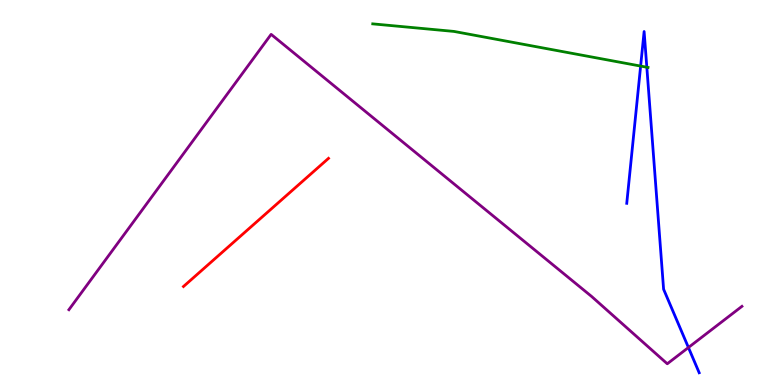[{'lines': ['blue', 'red'], 'intersections': []}, {'lines': ['green', 'red'], 'intersections': []}, {'lines': ['purple', 'red'], 'intersections': []}, {'lines': ['blue', 'green'], 'intersections': [{'x': 8.27, 'y': 8.28}, {'x': 8.35, 'y': 8.25}]}, {'lines': ['blue', 'purple'], 'intersections': [{'x': 8.88, 'y': 0.974}]}, {'lines': ['green', 'purple'], 'intersections': []}]